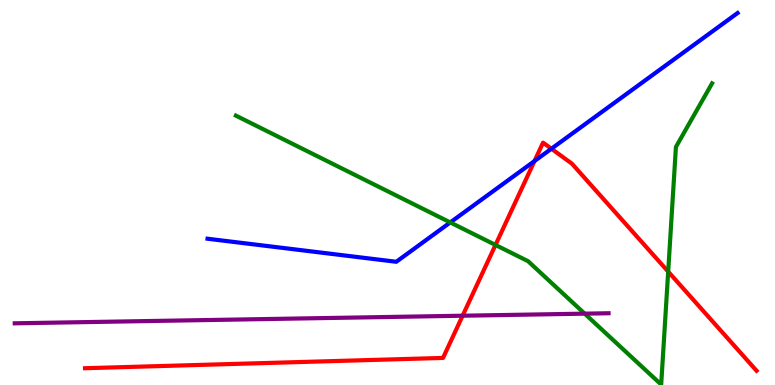[{'lines': ['blue', 'red'], 'intersections': [{'x': 6.9, 'y': 5.82}, {'x': 7.11, 'y': 6.14}]}, {'lines': ['green', 'red'], 'intersections': [{'x': 6.39, 'y': 3.64}, {'x': 8.62, 'y': 2.94}]}, {'lines': ['purple', 'red'], 'intersections': [{'x': 5.97, 'y': 1.8}]}, {'lines': ['blue', 'green'], 'intersections': [{'x': 5.81, 'y': 4.22}]}, {'lines': ['blue', 'purple'], 'intersections': []}, {'lines': ['green', 'purple'], 'intersections': [{'x': 7.54, 'y': 1.85}]}]